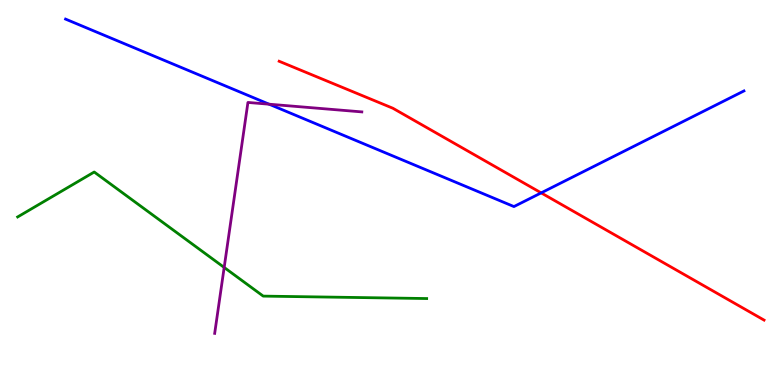[{'lines': ['blue', 'red'], 'intersections': [{'x': 6.98, 'y': 4.99}]}, {'lines': ['green', 'red'], 'intersections': []}, {'lines': ['purple', 'red'], 'intersections': []}, {'lines': ['blue', 'green'], 'intersections': []}, {'lines': ['blue', 'purple'], 'intersections': [{'x': 3.47, 'y': 7.29}]}, {'lines': ['green', 'purple'], 'intersections': [{'x': 2.89, 'y': 3.05}]}]